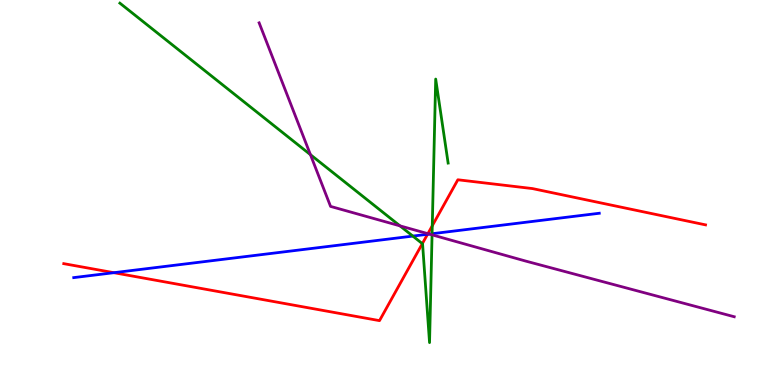[{'lines': ['blue', 'red'], 'intersections': [{'x': 1.47, 'y': 2.92}, {'x': 5.52, 'y': 3.91}]}, {'lines': ['green', 'red'], 'intersections': [{'x': 5.45, 'y': 3.67}, {'x': 5.58, 'y': 4.14}]}, {'lines': ['purple', 'red'], 'intersections': [{'x': 5.52, 'y': 3.93}]}, {'lines': ['blue', 'green'], 'intersections': [{'x': 5.33, 'y': 3.87}, {'x': 5.58, 'y': 3.93}]}, {'lines': ['blue', 'purple'], 'intersections': [{'x': 5.54, 'y': 3.92}]}, {'lines': ['green', 'purple'], 'intersections': [{'x': 4.01, 'y': 5.98}, {'x': 5.16, 'y': 4.13}, {'x': 5.57, 'y': 3.9}]}]